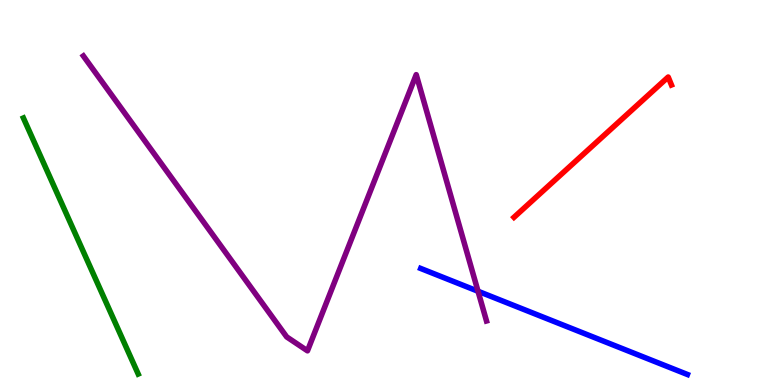[{'lines': ['blue', 'red'], 'intersections': []}, {'lines': ['green', 'red'], 'intersections': []}, {'lines': ['purple', 'red'], 'intersections': []}, {'lines': ['blue', 'green'], 'intersections': []}, {'lines': ['blue', 'purple'], 'intersections': [{'x': 6.17, 'y': 2.44}]}, {'lines': ['green', 'purple'], 'intersections': []}]